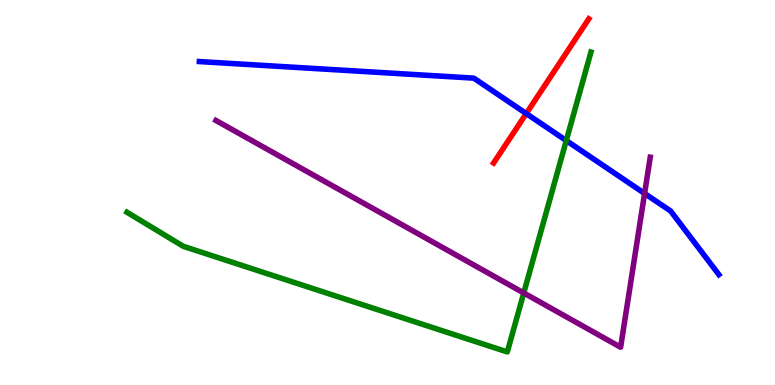[{'lines': ['blue', 'red'], 'intersections': [{'x': 6.79, 'y': 7.05}]}, {'lines': ['green', 'red'], 'intersections': []}, {'lines': ['purple', 'red'], 'intersections': []}, {'lines': ['blue', 'green'], 'intersections': [{'x': 7.31, 'y': 6.35}]}, {'lines': ['blue', 'purple'], 'intersections': [{'x': 8.32, 'y': 4.98}]}, {'lines': ['green', 'purple'], 'intersections': [{'x': 6.76, 'y': 2.39}]}]